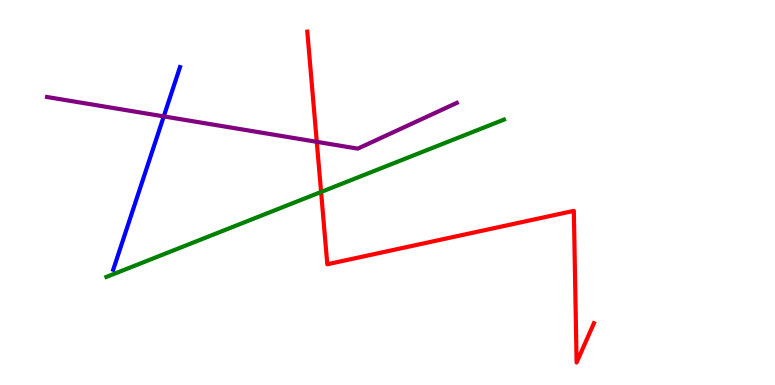[{'lines': ['blue', 'red'], 'intersections': []}, {'lines': ['green', 'red'], 'intersections': [{'x': 4.14, 'y': 5.01}]}, {'lines': ['purple', 'red'], 'intersections': [{'x': 4.09, 'y': 6.32}]}, {'lines': ['blue', 'green'], 'intersections': []}, {'lines': ['blue', 'purple'], 'intersections': [{'x': 2.11, 'y': 6.98}]}, {'lines': ['green', 'purple'], 'intersections': []}]